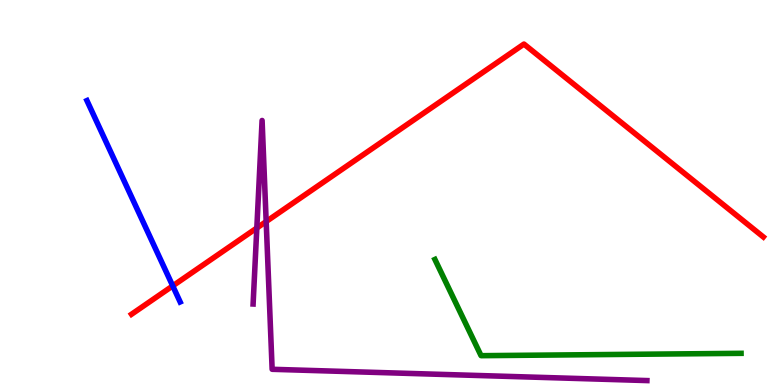[{'lines': ['blue', 'red'], 'intersections': [{'x': 2.23, 'y': 2.57}]}, {'lines': ['green', 'red'], 'intersections': []}, {'lines': ['purple', 'red'], 'intersections': [{'x': 3.31, 'y': 4.08}, {'x': 3.43, 'y': 4.25}]}, {'lines': ['blue', 'green'], 'intersections': []}, {'lines': ['blue', 'purple'], 'intersections': []}, {'lines': ['green', 'purple'], 'intersections': []}]